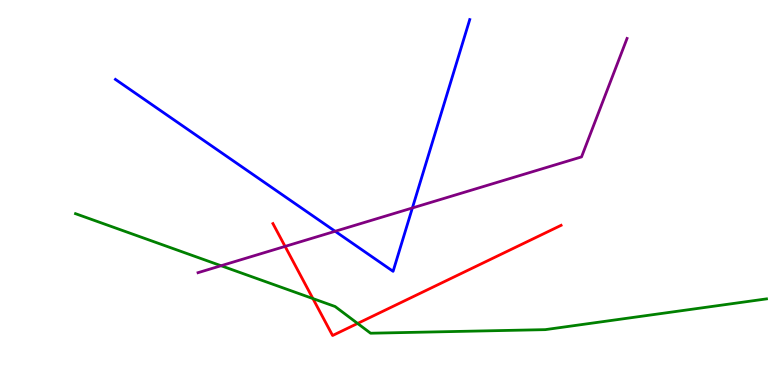[{'lines': ['blue', 'red'], 'intersections': []}, {'lines': ['green', 'red'], 'intersections': [{'x': 4.04, 'y': 2.24}, {'x': 4.61, 'y': 1.6}]}, {'lines': ['purple', 'red'], 'intersections': [{'x': 3.68, 'y': 3.6}]}, {'lines': ['blue', 'green'], 'intersections': []}, {'lines': ['blue', 'purple'], 'intersections': [{'x': 4.32, 'y': 3.99}, {'x': 5.32, 'y': 4.6}]}, {'lines': ['green', 'purple'], 'intersections': [{'x': 2.85, 'y': 3.1}]}]